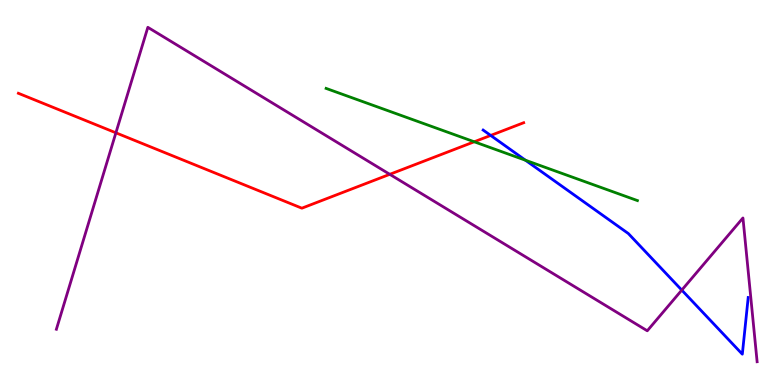[{'lines': ['blue', 'red'], 'intersections': [{'x': 6.33, 'y': 6.48}]}, {'lines': ['green', 'red'], 'intersections': [{'x': 6.12, 'y': 6.32}]}, {'lines': ['purple', 'red'], 'intersections': [{'x': 1.5, 'y': 6.55}, {'x': 5.03, 'y': 5.47}]}, {'lines': ['blue', 'green'], 'intersections': [{'x': 6.78, 'y': 5.84}]}, {'lines': ['blue', 'purple'], 'intersections': [{'x': 8.8, 'y': 2.46}]}, {'lines': ['green', 'purple'], 'intersections': []}]